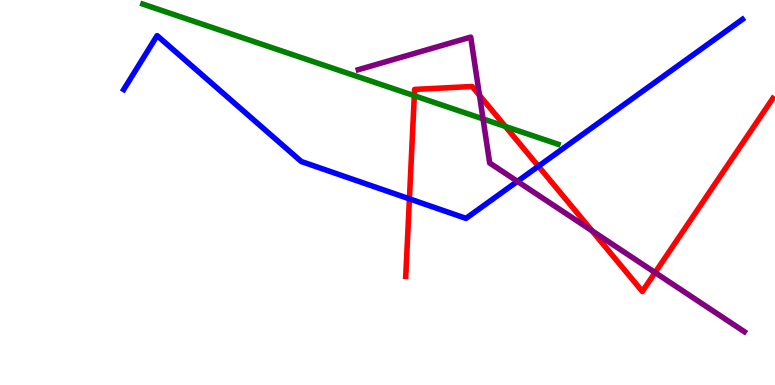[{'lines': ['blue', 'red'], 'intersections': [{'x': 5.28, 'y': 4.84}, {'x': 6.95, 'y': 5.68}]}, {'lines': ['green', 'red'], 'intersections': [{'x': 5.35, 'y': 7.51}, {'x': 6.52, 'y': 6.72}]}, {'lines': ['purple', 'red'], 'intersections': [{'x': 6.19, 'y': 7.52}, {'x': 7.64, 'y': 4.01}, {'x': 8.45, 'y': 2.92}]}, {'lines': ['blue', 'green'], 'intersections': []}, {'lines': ['blue', 'purple'], 'intersections': [{'x': 6.68, 'y': 5.29}]}, {'lines': ['green', 'purple'], 'intersections': [{'x': 6.23, 'y': 6.91}]}]